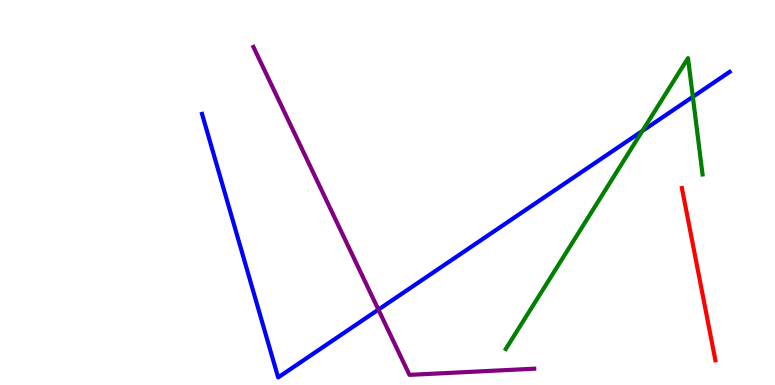[{'lines': ['blue', 'red'], 'intersections': []}, {'lines': ['green', 'red'], 'intersections': []}, {'lines': ['purple', 'red'], 'intersections': []}, {'lines': ['blue', 'green'], 'intersections': [{'x': 8.29, 'y': 6.6}, {'x': 8.94, 'y': 7.49}]}, {'lines': ['blue', 'purple'], 'intersections': [{'x': 4.88, 'y': 1.96}]}, {'lines': ['green', 'purple'], 'intersections': []}]